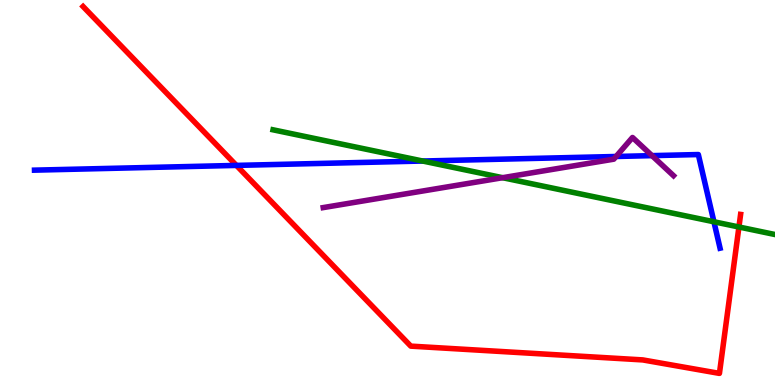[{'lines': ['blue', 'red'], 'intersections': [{'x': 3.05, 'y': 5.7}]}, {'lines': ['green', 'red'], 'intersections': [{'x': 9.53, 'y': 4.1}]}, {'lines': ['purple', 'red'], 'intersections': []}, {'lines': ['blue', 'green'], 'intersections': [{'x': 5.45, 'y': 5.82}, {'x': 9.21, 'y': 4.24}]}, {'lines': ['blue', 'purple'], 'intersections': [{'x': 7.95, 'y': 5.94}, {'x': 8.41, 'y': 5.96}]}, {'lines': ['green', 'purple'], 'intersections': [{'x': 6.49, 'y': 5.38}]}]